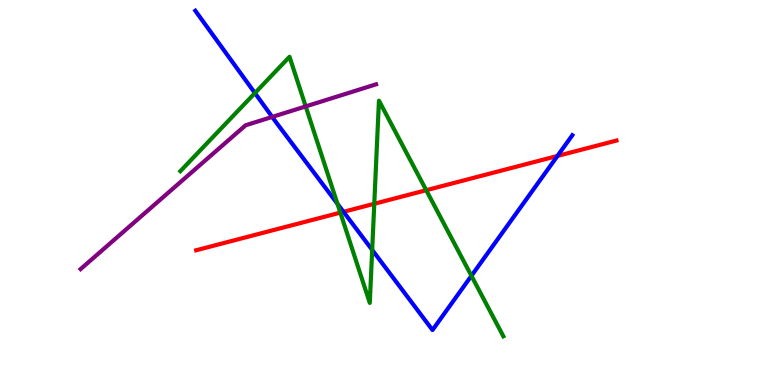[{'lines': ['blue', 'red'], 'intersections': [{'x': 4.43, 'y': 4.5}, {'x': 7.19, 'y': 5.95}]}, {'lines': ['green', 'red'], 'intersections': [{'x': 4.39, 'y': 4.48}, {'x': 4.83, 'y': 4.71}, {'x': 5.5, 'y': 5.06}]}, {'lines': ['purple', 'red'], 'intersections': []}, {'lines': ['blue', 'green'], 'intersections': [{'x': 3.29, 'y': 7.58}, {'x': 4.35, 'y': 4.71}, {'x': 4.8, 'y': 3.51}, {'x': 6.08, 'y': 2.84}]}, {'lines': ['blue', 'purple'], 'intersections': [{'x': 3.51, 'y': 6.96}]}, {'lines': ['green', 'purple'], 'intersections': [{'x': 3.94, 'y': 7.24}]}]